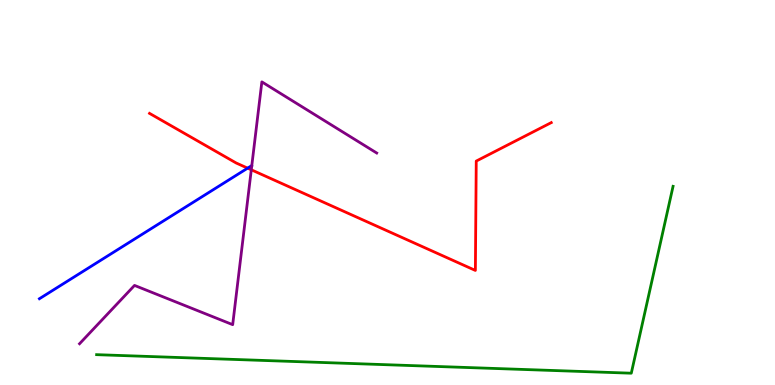[{'lines': ['blue', 'red'], 'intersections': [{'x': 3.2, 'y': 5.63}]}, {'lines': ['green', 'red'], 'intersections': []}, {'lines': ['purple', 'red'], 'intersections': [{'x': 3.24, 'y': 5.59}]}, {'lines': ['blue', 'green'], 'intersections': []}, {'lines': ['blue', 'purple'], 'intersections': []}, {'lines': ['green', 'purple'], 'intersections': []}]